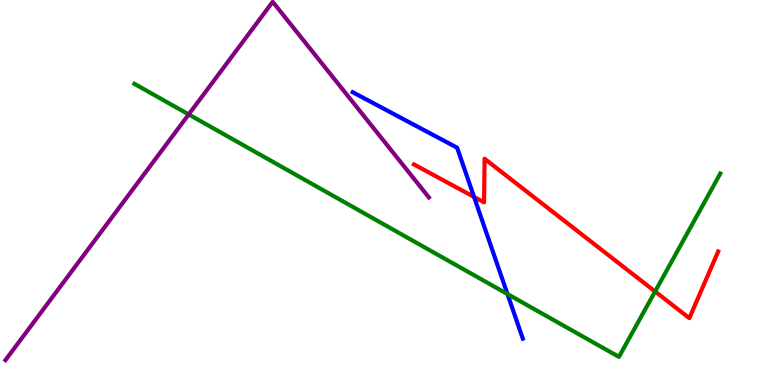[{'lines': ['blue', 'red'], 'intersections': [{'x': 6.12, 'y': 4.88}]}, {'lines': ['green', 'red'], 'intersections': [{'x': 8.45, 'y': 2.43}]}, {'lines': ['purple', 'red'], 'intersections': []}, {'lines': ['blue', 'green'], 'intersections': [{'x': 6.55, 'y': 2.36}]}, {'lines': ['blue', 'purple'], 'intersections': []}, {'lines': ['green', 'purple'], 'intersections': [{'x': 2.43, 'y': 7.03}]}]